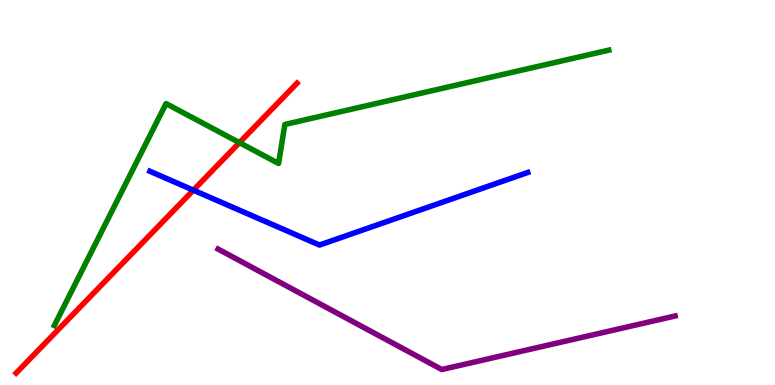[{'lines': ['blue', 'red'], 'intersections': [{'x': 2.5, 'y': 5.06}]}, {'lines': ['green', 'red'], 'intersections': [{'x': 3.09, 'y': 6.29}]}, {'lines': ['purple', 'red'], 'intersections': []}, {'lines': ['blue', 'green'], 'intersections': []}, {'lines': ['blue', 'purple'], 'intersections': []}, {'lines': ['green', 'purple'], 'intersections': []}]